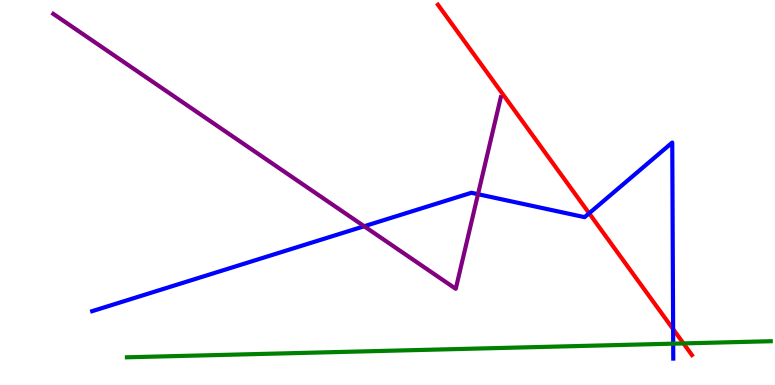[{'lines': ['blue', 'red'], 'intersections': [{'x': 7.6, 'y': 4.46}, {'x': 8.69, 'y': 1.45}]}, {'lines': ['green', 'red'], 'intersections': [{'x': 8.82, 'y': 1.08}]}, {'lines': ['purple', 'red'], 'intersections': []}, {'lines': ['blue', 'green'], 'intersections': [{'x': 8.69, 'y': 1.07}]}, {'lines': ['blue', 'purple'], 'intersections': [{'x': 4.7, 'y': 4.12}, {'x': 6.17, 'y': 4.96}]}, {'lines': ['green', 'purple'], 'intersections': []}]